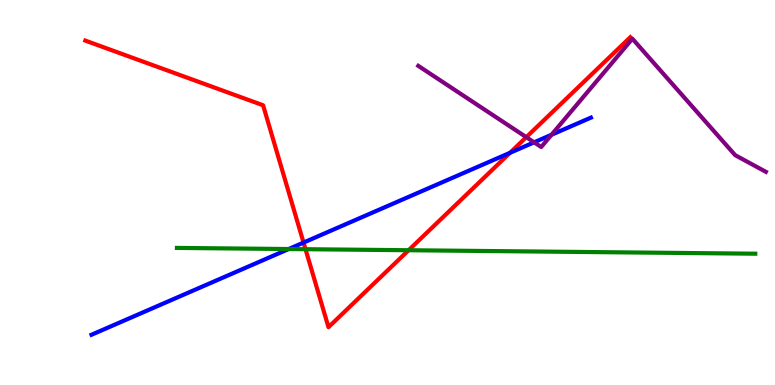[{'lines': ['blue', 'red'], 'intersections': [{'x': 3.92, 'y': 3.7}, {'x': 6.58, 'y': 6.03}]}, {'lines': ['green', 'red'], 'intersections': [{'x': 3.94, 'y': 3.53}, {'x': 5.27, 'y': 3.5}]}, {'lines': ['purple', 'red'], 'intersections': [{'x': 6.79, 'y': 6.44}]}, {'lines': ['blue', 'green'], 'intersections': [{'x': 3.73, 'y': 3.53}]}, {'lines': ['blue', 'purple'], 'intersections': [{'x': 6.89, 'y': 6.3}, {'x': 7.12, 'y': 6.5}]}, {'lines': ['green', 'purple'], 'intersections': []}]